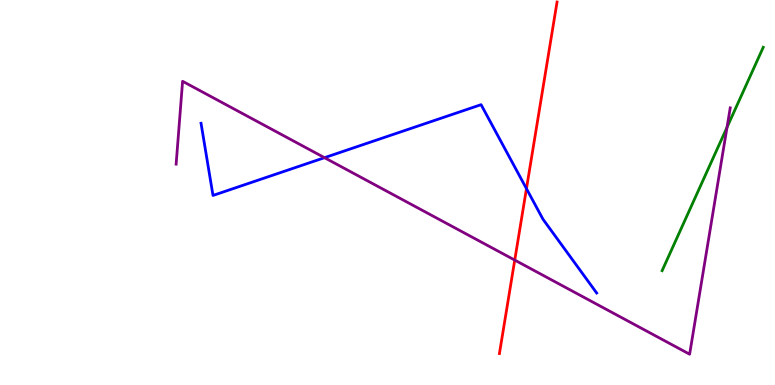[{'lines': ['blue', 'red'], 'intersections': [{'x': 6.79, 'y': 5.1}]}, {'lines': ['green', 'red'], 'intersections': []}, {'lines': ['purple', 'red'], 'intersections': [{'x': 6.64, 'y': 3.24}]}, {'lines': ['blue', 'green'], 'intersections': []}, {'lines': ['blue', 'purple'], 'intersections': [{'x': 4.19, 'y': 5.9}]}, {'lines': ['green', 'purple'], 'intersections': [{'x': 9.38, 'y': 6.69}]}]